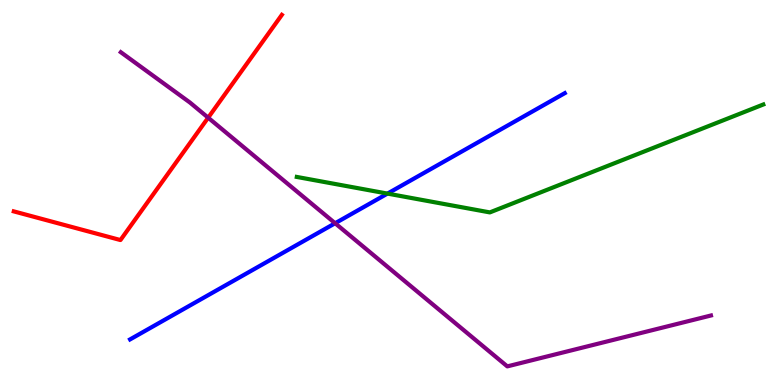[{'lines': ['blue', 'red'], 'intersections': []}, {'lines': ['green', 'red'], 'intersections': []}, {'lines': ['purple', 'red'], 'intersections': [{'x': 2.69, 'y': 6.94}]}, {'lines': ['blue', 'green'], 'intersections': [{'x': 5.0, 'y': 4.97}]}, {'lines': ['blue', 'purple'], 'intersections': [{'x': 4.32, 'y': 4.2}]}, {'lines': ['green', 'purple'], 'intersections': []}]